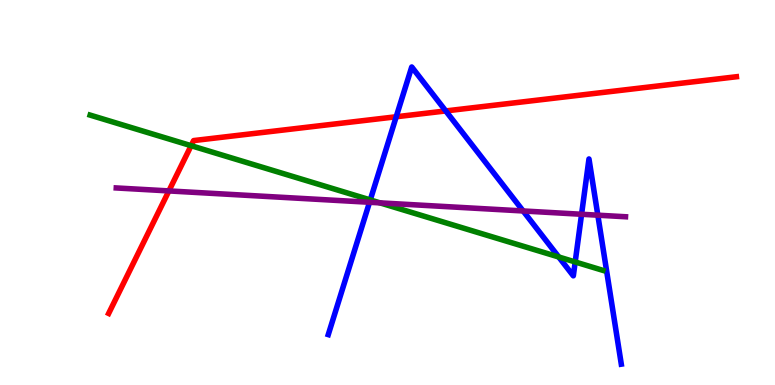[{'lines': ['blue', 'red'], 'intersections': [{'x': 5.11, 'y': 6.97}, {'x': 5.75, 'y': 7.12}]}, {'lines': ['green', 'red'], 'intersections': [{'x': 2.47, 'y': 6.22}]}, {'lines': ['purple', 'red'], 'intersections': [{'x': 2.18, 'y': 5.04}]}, {'lines': ['blue', 'green'], 'intersections': [{'x': 4.78, 'y': 4.81}, {'x': 7.21, 'y': 3.33}, {'x': 7.42, 'y': 3.2}]}, {'lines': ['blue', 'purple'], 'intersections': [{'x': 4.77, 'y': 4.75}, {'x': 6.75, 'y': 4.52}, {'x': 7.5, 'y': 4.43}, {'x': 7.71, 'y': 4.41}]}, {'lines': ['green', 'purple'], 'intersections': [{'x': 4.9, 'y': 4.73}]}]